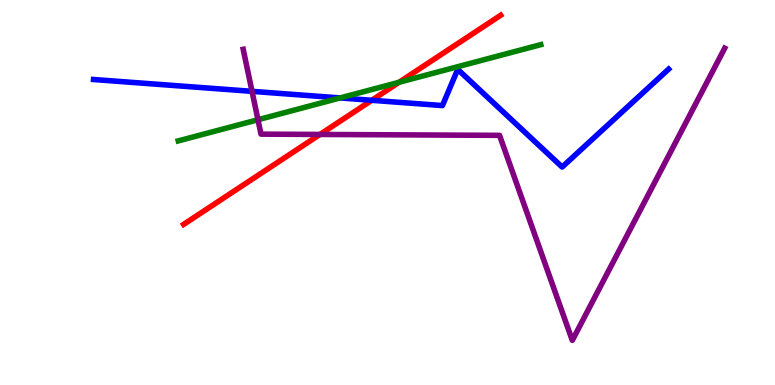[{'lines': ['blue', 'red'], 'intersections': [{'x': 4.8, 'y': 7.39}]}, {'lines': ['green', 'red'], 'intersections': [{'x': 5.15, 'y': 7.86}]}, {'lines': ['purple', 'red'], 'intersections': [{'x': 4.13, 'y': 6.51}]}, {'lines': ['blue', 'green'], 'intersections': [{'x': 4.39, 'y': 7.46}]}, {'lines': ['blue', 'purple'], 'intersections': [{'x': 3.25, 'y': 7.63}]}, {'lines': ['green', 'purple'], 'intersections': [{'x': 3.33, 'y': 6.89}]}]